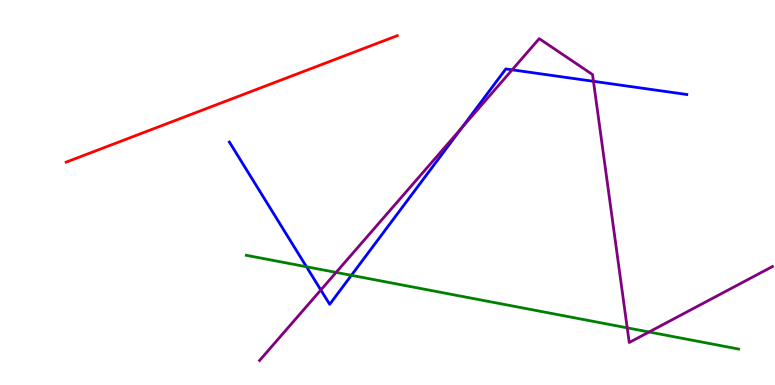[{'lines': ['blue', 'red'], 'intersections': []}, {'lines': ['green', 'red'], 'intersections': []}, {'lines': ['purple', 'red'], 'intersections': []}, {'lines': ['blue', 'green'], 'intersections': [{'x': 3.95, 'y': 3.07}, {'x': 4.53, 'y': 2.85}]}, {'lines': ['blue', 'purple'], 'intersections': [{'x': 4.14, 'y': 2.47}, {'x': 5.96, 'y': 6.68}, {'x': 6.61, 'y': 8.19}, {'x': 7.66, 'y': 7.89}]}, {'lines': ['green', 'purple'], 'intersections': [{'x': 4.34, 'y': 2.92}, {'x': 8.09, 'y': 1.48}, {'x': 8.37, 'y': 1.38}]}]